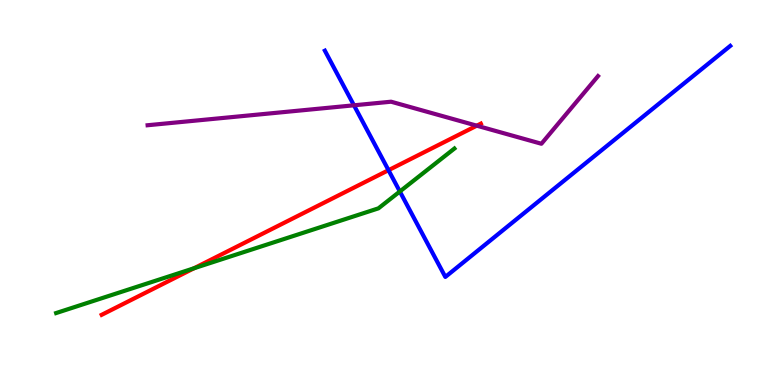[{'lines': ['blue', 'red'], 'intersections': [{'x': 5.01, 'y': 5.58}]}, {'lines': ['green', 'red'], 'intersections': [{'x': 2.5, 'y': 3.03}]}, {'lines': ['purple', 'red'], 'intersections': [{'x': 6.15, 'y': 6.74}]}, {'lines': ['blue', 'green'], 'intersections': [{'x': 5.16, 'y': 5.03}]}, {'lines': ['blue', 'purple'], 'intersections': [{'x': 4.57, 'y': 7.26}]}, {'lines': ['green', 'purple'], 'intersections': []}]